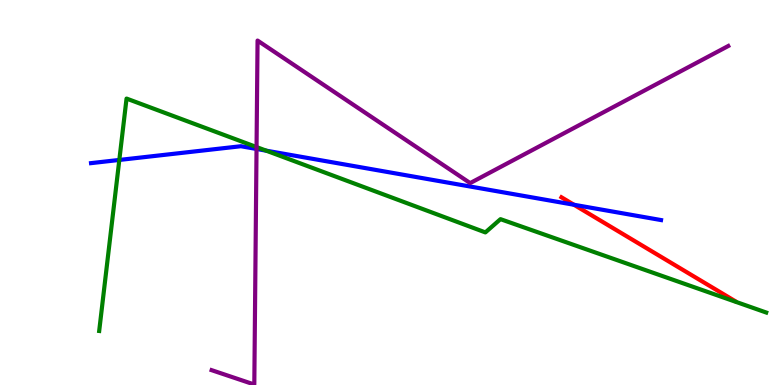[{'lines': ['blue', 'red'], 'intersections': [{'x': 7.41, 'y': 4.68}]}, {'lines': ['green', 'red'], 'intersections': []}, {'lines': ['purple', 'red'], 'intersections': []}, {'lines': ['blue', 'green'], 'intersections': [{'x': 1.54, 'y': 5.85}, {'x': 3.44, 'y': 6.09}]}, {'lines': ['blue', 'purple'], 'intersections': [{'x': 3.31, 'y': 6.13}]}, {'lines': ['green', 'purple'], 'intersections': [{'x': 3.31, 'y': 6.18}]}]